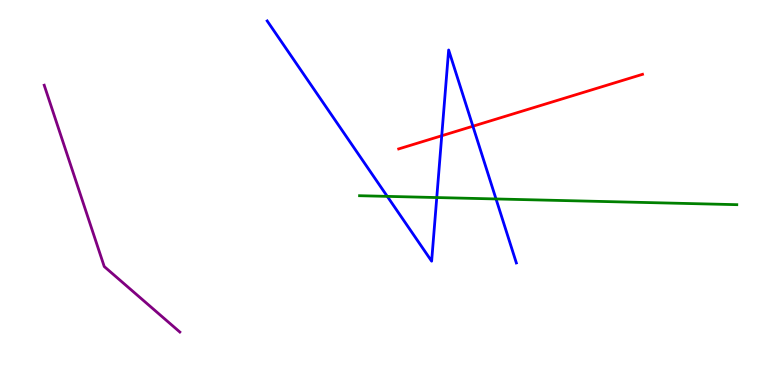[{'lines': ['blue', 'red'], 'intersections': [{'x': 5.7, 'y': 6.47}, {'x': 6.1, 'y': 6.72}]}, {'lines': ['green', 'red'], 'intersections': []}, {'lines': ['purple', 'red'], 'intersections': []}, {'lines': ['blue', 'green'], 'intersections': [{'x': 5.0, 'y': 4.9}, {'x': 5.64, 'y': 4.87}, {'x': 6.4, 'y': 4.83}]}, {'lines': ['blue', 'purple'], 'intersections': []}, {'lines': ['green', 'purple'], 'intersections': []}]